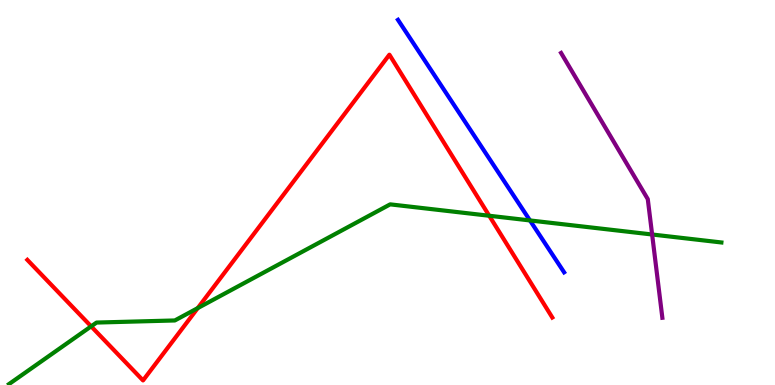[{'lines': ['blue', 'red'], 'intersections': []}, {'lines': ['green', 'red'], 'intersections': [{'x': 1.18, 'y': 1.52}, {'x': 2.55, 'y': 2.0}, {'x': 6.31, 'y': 4.4}]}, {'lines': ['purple', 'red'], 'intersections': []}, {'lines': ['blue', 'green'], 'intersections': [{'x': 6.84, 'y': 4.27}]}, {'lines': ['blue', 'purple'], 'intersections': []}, {'lines': ['green', 'purple'], 'intersections': [{'x': 8.41, 'y': 3.91}]}]